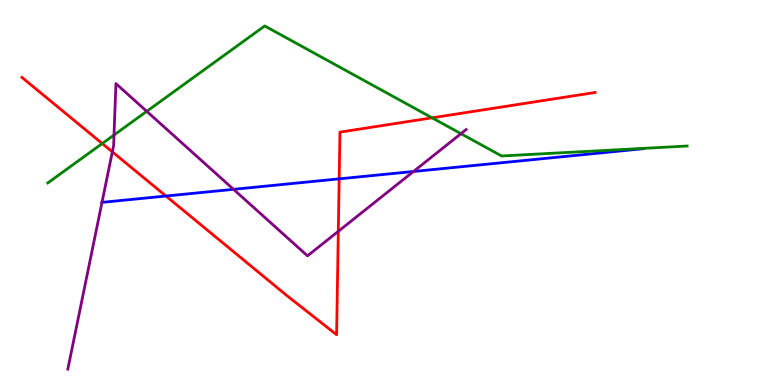[{'lines': ['blue', 'red'], 'intersections': [{'x': 2.14, 'y': 4.91}, {'x': 4.38, 'y': 5.35}]}, {'lines': ['green', 'red'], 'intersections': [{'x': 1.32, 'y': 6.27}, {'x': 5.58, 'y': 6.94}]}, {'lines': ['purple', 'red'], 'intersections': [{'x': 1.45, 'y': 6.06}, {'x': 4.37, 'y': 3.99}]}, {'lines': ['blue', 'green'], 'intersections': []}, {'lines': ['blue', 'purple'], 'intersections': [{'x': 1.32, 'y': 4.74}, {'x': 3.01, 'y': 5.08}, {'x': 5.34, 'y': 5.55}]}, {'lines': ['green', 'purple'], 'intersections': [{'x': 1.47, 'y': 6.49}, {'x': 1.89, 'y': 7.11}, {'x': 5.95, 'y': 6.53}]}]